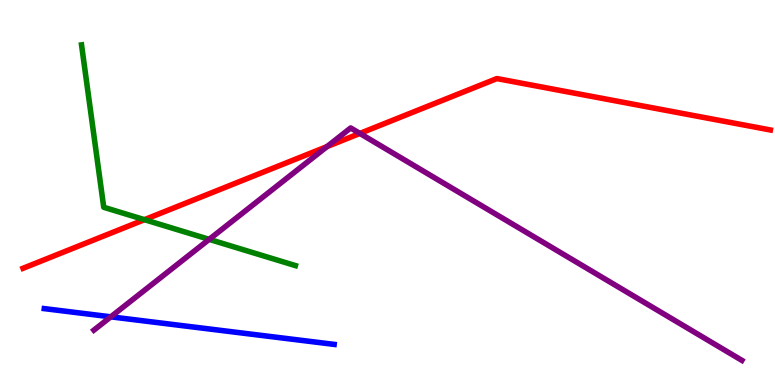[{'lines': ['blue', 'red'], 'intersections': []}, {'lines': ['green', 'red'], 'intersections': [{'x': 1.86, 'y': 4.29}]}, {'lines': ['purple', 'red'], 'intersections': [{'x': 4.22, 'y': 6.19}, {'x': 4.64, 'y': 6.53}]}, {'lines': ['blue', 'green'], 'intersections': []}, {'lines': ['blue', 'purple'], 'intersections': [{'x': 1.43, 'y': 1.77}]}, {'lines': ['green', 'purple'], 'intersections': [{'x': 2.7, 'y': 3.78}]}]